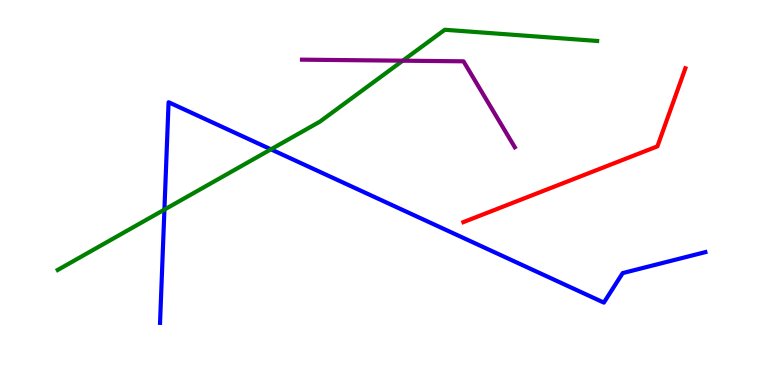[{'lines': ['blue', 'red'], 'intersections': []}, {'lines': ['green', 'red'], 'intersections': []}, {'lines': ['purple', 'red'], 'intersections': []}, {'lines': ['blue', 'green'], 'intersections': [{'x': 2.12, 'y': 4.56}, {'x': 3.5, 'y': 6.12}]}, {'lines': ['blue', 'purple'], 'intersections': []}, {'lines': ['green', 'purple'], 'intersections': [{'x': 5.2, 'y': 8.42}]}]